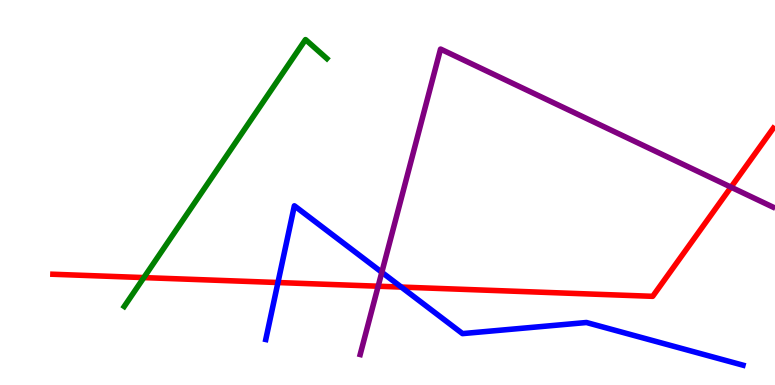[{'lines': ['blue', 'red'], 'intersections': [{'x': 3.59, 'y': 2.66}, {'x': 5.18, 'y': 2.54}]}, {'lines': ['green', 'red'], 'intersections': [{'x': 1.86, 'y': 2.79}]}, {'lines': ['purple', 'red'], 'intersections': [{'x': 4.88, 'y': 2.57}, {'x': 9.43, 'y': 5.14}]}, {'lines': ['blue', 'green'], 'intersections': []}, {'lines': ['blue', 'purple'], 'intersections': [{'x': 4.93, 'y': 2.93}]}, {'lines': ['green', 'purple'], 'intersections': []}]